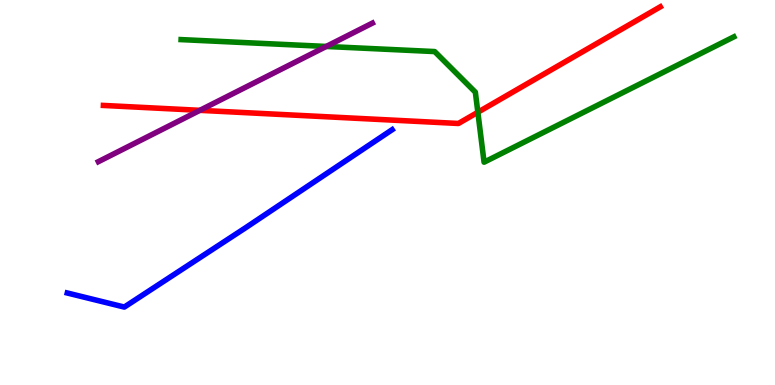[{'lines': ['blue', 'red'], 'intersections': []}, {'lines': ['green', 'red'], 'intersections': [{'x': 6.17, 'y': 7.08}]}, {'lines': ['purple', 'red'], 'intersections': [{'x': 2.58, 'y': 7.13}]}, {'lines': ['blue', 'green'], 'intersections': []}, {'lines': ['blue', 'purple'], 'intersections': []}, {'lines': ['green', 'purple'], 'intersections': [{'x': 4.21, 'y': 8.79}]}]